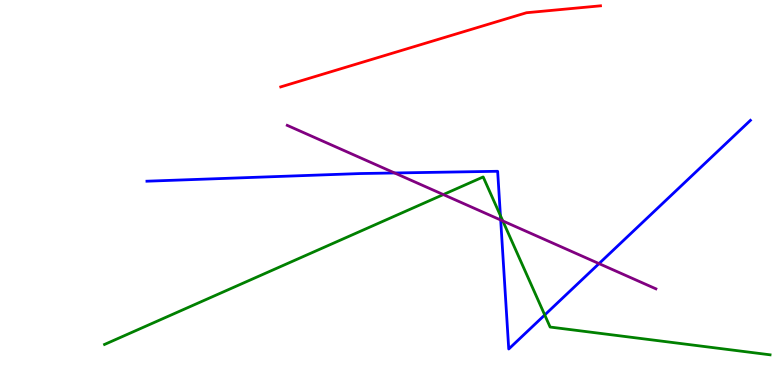[{'lines': ['blue', 'red'], 'intersections': []}, {'lines': ['green', 'red'], 'intersections': []}, {'lines': ['purple', 'red'], 'intersections': []}, {'lines': ['blue', 'green'], 'intersections': [{'x': 6.46, 'y': 4.4}, {'x': 7.03, 'y': 1.82}]}, {'lines': ['blue', 'purple'], 'intersections': [{'x': 5.09, 'y': 5.51}, {'x': 6.46, 'y': 4.29}, {'x': 7.73, 'y': 3.15}]}, {'lines': ['green', 'purple'], 'intersections': [{'x': 5.72, 'y': 4.95}, {'x': 6.49, 'y': 4.26}]}]